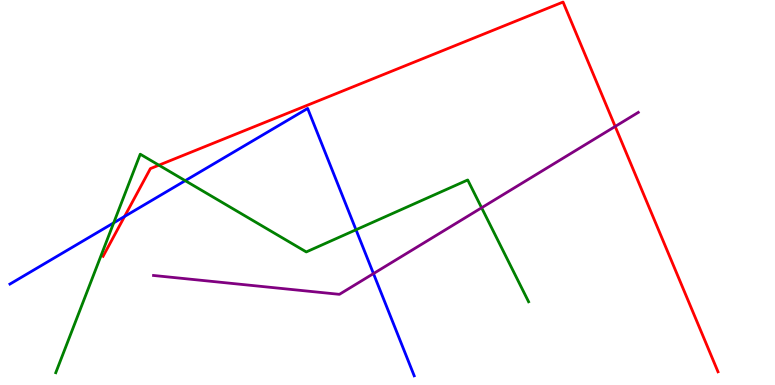[{'lines': ['blue', 'red'], 'intersections': [{'x': 1.61, 'y': 4.38}]}, {'lines': ['green', 'red'], 'intersections': [{'x': 2.05, 'y': 5.71}]}, {'lines': ['purple', 'red'], 'intersections': [{'x': 7.94, 'y': 6.72}]}, {'lines': ['blue', 'green'], 'intersections': [{'x': 1.47, 'y': 4.21}, {'x': 2.39, 'y': 5.31}, {'x': 4.59, 'y': 4.03}]}, {'lines': ['blue', 'purple'], 'intersections': [{'x': 4.82, 'y': 2.89}]}, {'lines': ['green', 'purple'], 'intersections': [{'x': 6.21, 'y': 4.6}]}]